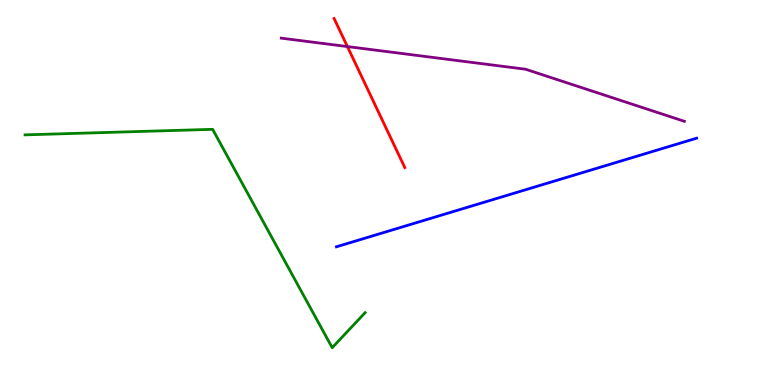[{'lines': ['blue', 'red'], 'intersections': []}, {'lines': ['green', 'red'], 'intersections': []}, {'lines': ['purple', 'red'], 'intersections': [{'x': 4.48, 'y': 8.79}]}, {'lines': ['blue', 'green'], 'intersections': []}, {'lines': ['blue', 'purple'], 'intersections': []}, {'lines': ['green', 'purple'], 'intersections': []}]